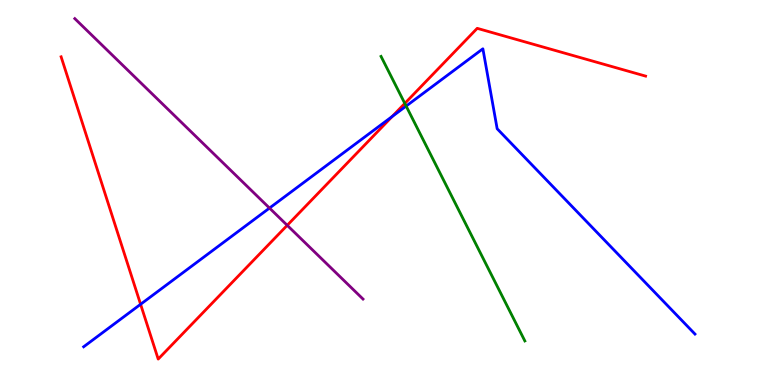[{'lines': ['blue', 'red'], 'intersections': [{'x': 1.81, 'y': 2.1}, {'x': 5.06, 'y': 6.97}]}, {'lines': ['green', 'red'], 'intersections': [{'x': 5.22, 'y': 7.31}]}, {'lines': ['purple', 'red'], 'intersections': [{'x': 3.71, 'y': 4.15}]}, {'lines': ['blue', 'green'], 'intersections': [{'x': 5.24, 'y': 7.24}]}, {'lines': ['blue', 'purple'], 'intersections': [{'x': 3.48, 'y': 4.6}]}, {'lines': ['green', 'purple'], 'intersections': []}]